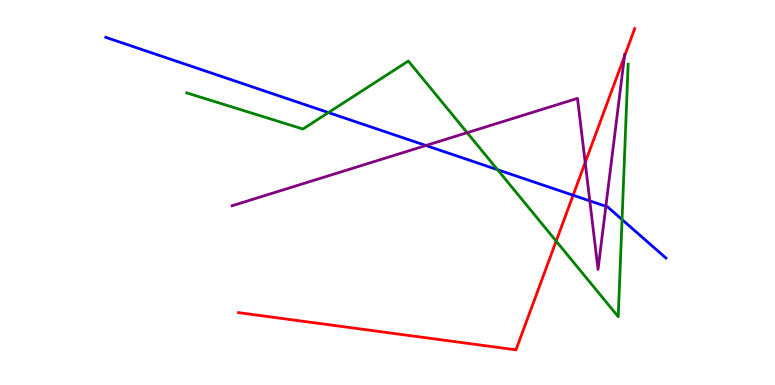[{'lines': ['blue', 'red'], 'intersections': [{'x': 7.4, 'y': 4.93}]}, {'lines': ['green', 'red'], 'intersections': [{'x': 7.18, 'y': 3.74}]}, {'lines': ['purple', 'red'], 'intersections': [{'x': 7.55, 'y': 5.78}, {'x': 8.06, 'y': 8.54}]}, {'lines': ['blue', 'green'], 'intersections': [{'x': 4.24, 'y': 7.08}, {'x': 6.42, 'y': 5.59}, {'x': 8.03, 'y': 4.3}]}, {'lines': ['blue', 'purple'], 'intersections': [{'x': 5.5, 'y': 6.22}, {'x': 7.61, 'y': 4.78}, {'x': 7.82, 'y': 4.64}]}, {'lines': ['green', 'purple'], 'intersections': [{'x': 6.03, 'y': 6.55}]}]